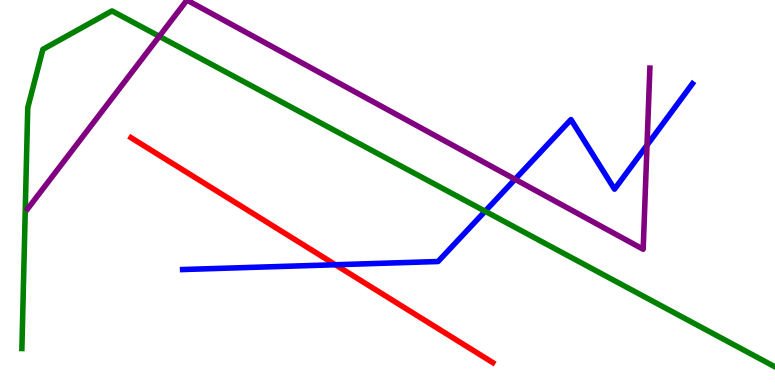[{'lines': ['blue', 'red'], 'intersections': [{'x': 4.33, 'y': 3.12}]}, {'lines': ['green', 'red'], 'intersections': []}, {'lines': ['purple', 'red'], 'intersections': []}, {'lines': ['blue', 'green'], 'intersections': [{'x': 6.26, 'y': 4.51}]}, {'lines': ['blue', 'purple'], 'intersections': [{'x': 6.65, 'y': 5.34}, {'x': 8.35, 'y': 6.23}]}, {'lines': ['green', 'purple'], 'intersections': [{'x': 2.06, 'y': 9.06}]}]